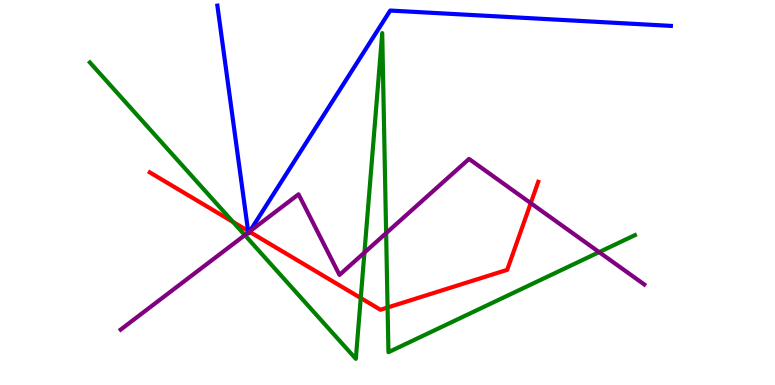[{'lines': ['blue', 'red'], 'intersections': [{'x': 3.2, 'y': 4.0}, {'x': 3.22, 'y': 3.98}]}, {'lines': ['green', 'red'], 'intersections': [{'x': 3.01, 'y': 4.24}, {'x': 4.65, 'y': 2.26}, {'x': 5.0, 'y': 2.01}]}, {'lines': ['purple', 'red'], 'intersections': [{'x': 3.22, 'y': 3.98}, {'x': 6.85, 'y': 4.72}]}, {'lines': ['blue', 'green'], 'intersections': []}, {'lines': ['blue', 'purple'], 'intersections': [{'x': 3.2, 'y': 3.96}, {'x': 3.22, 'y': 3.99}]}, {'lines': ['green', 'purple'], 'intersections': [{'x': 3.16, 'y': 3.89}, {'x': 4.7, 'y': 3.44}, {'x': 4.98, 'y': 3.94}, {'x': 7.73, 'y': 3.45}]}]